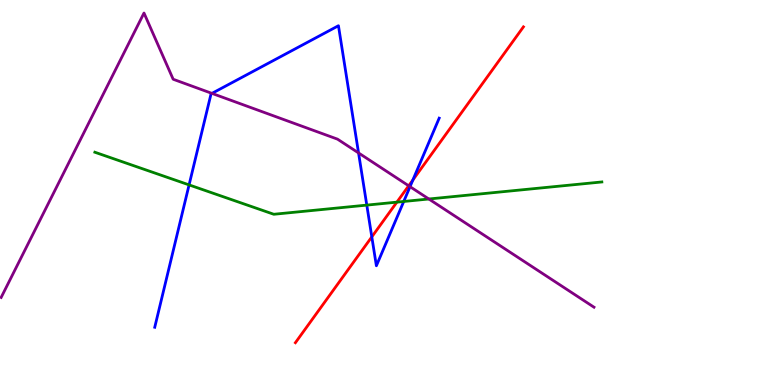[{'lines': ['blue', 'red'], 'intersections': [{'x': 4.8, 'y': 3.85}, {'x': 5.33, 'y': 5.33}]}, {'lines': ['green', 'red'], 'intersections': [{'x': 5.12, 'y': 4.75}]}, {'lines': ['purple', 'red'], 'intersections': [{'x': 5.27, 'y': 5.17}]}, {'lines': ['blue', 'green'], 'intersections': [{'x': 2.44, 'y': 5.2}, {'x': 4.73, 'y': 4.67}, {'x': 5.21, 'y': 4.77}]}, {'lines': ['blue', 'purple'], 'intersections': [{'x': 2.73, 'y': 7.57}, {'x': 4.63, 'y': 6.03}, {'x': 5.29, 'y': 5.15}]}, {'lines': ['green', 'purple'], 'intersections': [{'x': 5.53, 'y': 4.83}]}]